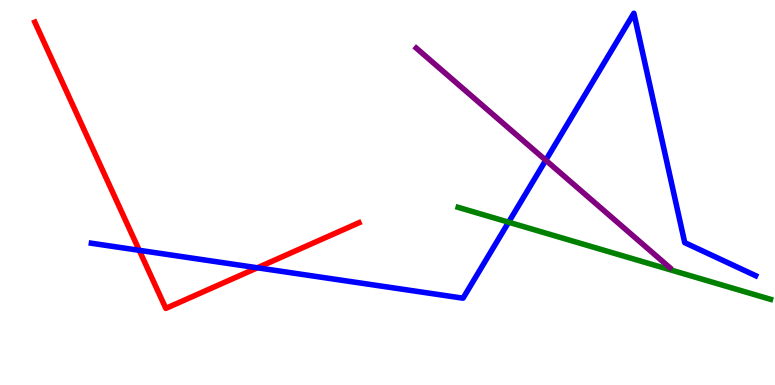[{'lines': ['blue', 'red'], 'intersections': [{'x': 1.8, 'y': 3.5}, {'x': 3.32, 'y': 3.04}]}, {'lines': ['green', 'red'], 'intersections': []}, {'lines': ['purple', 'red'], 'intersections': []}, {'lines': ['blue', 'green'], 'intersections': [{'x': 6.56, 'y': 4.23}]}, {'lines': ['blue', 'purple'], 'intersections': [{'x': 7.04, 'y': 5.84}]}, {'lines': ['green', 'purple'], 'intersections': []}]